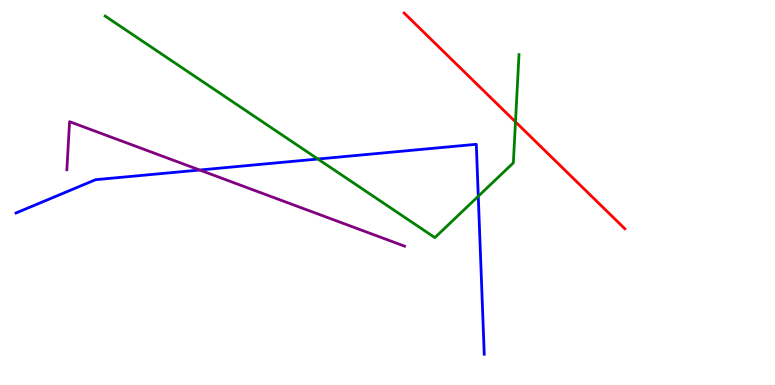[{'lines': ['blue', 'red'], 'intersections': []}, {'lines': ['green', 'red'], 'intersections': [{'x': 6.65, 'y': 6.83}]}, {'lines': ['purple', 'red'], 'intersections': []}, {'lines': ['blue', 'green'], 'intersections': [{'x': 4.1, 'y': 5.87}, {'x': 6.17, 'y': 4.9}]}, {'lines': ['blue', 'purple'], 'intersections': [{'x': 2.58, 'y': 5.58}]}, {'lines': ['green', 'purple'], 'intersections': []}]